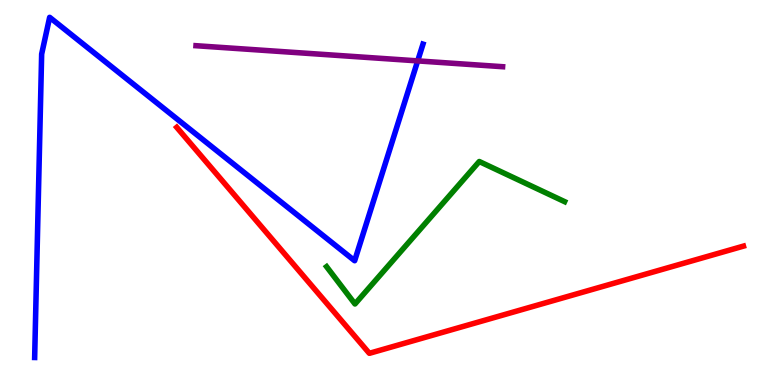[{'lines': ['blue', 'red'], 'intersections': []}, {'lines': ['green', 'red'], 'intersections': []}, {'lines': ['purple', 'red'], 'intersections': []}, {'lines': ['blue', 'green'], 'intersections': []}, {'lines': ['blue', 'purple'], 'intersections': [{'x': 5.39, 'y': 8.42}]}, {'lines': ['green', 'purple'], 'intersections': []}]